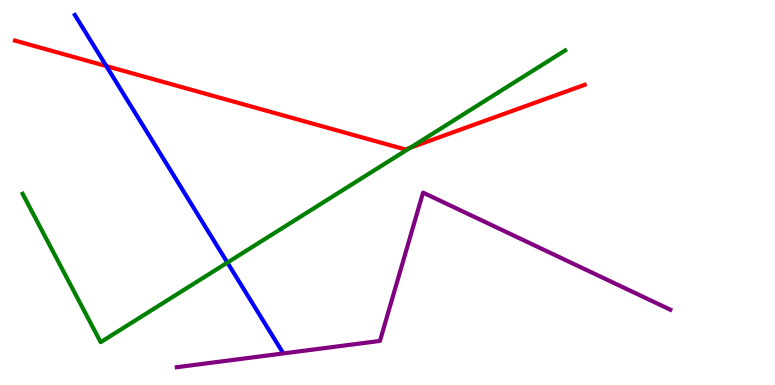[{'lines': ['blue', 'red'], 'intersections': [{'x': 1.37, 'y': 8.28}]}, {'lines': ['green', 'red'], 'intersections': [{'x': 5.29, 'y': 6.16}]}, {'lines': ['purple', 'red'], 'intersections': []}, {'lines': ['blue', 'green'], 'intersections': [{'x': 2.93, 'y': 3.18}]}, {'lines': ['blue', 'purple'], 'intersections': []}, {'lines': ['green', 'purple'], 'intersections': []}]